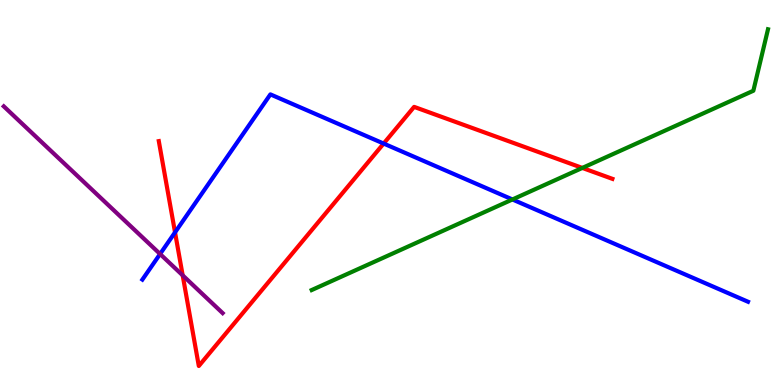[{'lines': ['blue', 'red'], 'intersections': [{'x': 2.26, 'y': 3.96}, {'x': 4.95, 'y': 6.27}]}, {'lines': ['green', 'red'], 'intersections': [{'x': 7.51, 'y': 5.64}]}, {'lines': ['purple', 'red'], 'intersections': [{'x': 2.36, 'y': 2.85}]}, {'lines': ['blue', 'green'], 'intersections': [{'x': 6.61, 'y': 4.82}]}, {'lines': ['blue', 'purple'], 'intersections': [{'x': 2.07, 'y': 3.4}]}, {'lines': ['green', 'purple'], 'intersections': []}]